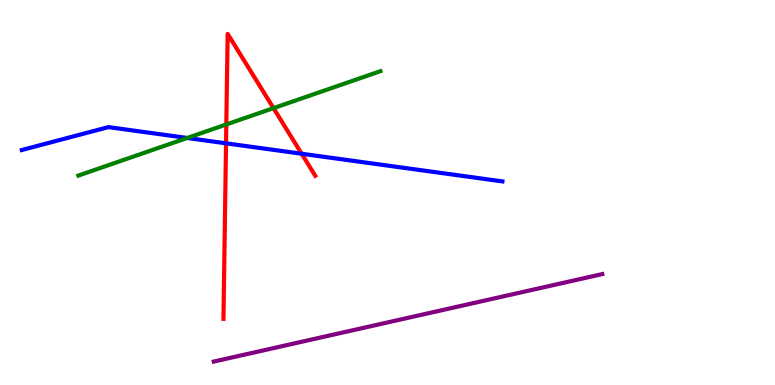[{'lines': ['blue', 'red'], 'intersections': [{'x': 2.92, 'y': 6.28}, {'x': 3.89, 'y': 6.01}]}, {'lines': ['green', 'red'], 'intersections': [{'x': 2.92, 'y': 6.77}, {'x': 3.53, 'y': 7.19}]}, {'lines': ['purple', 'red'], 'intersections': []}, {'lines': ['blue', 'green'], 'intersections': [{'x': 2.42, 'y': 6.42}]}, {'lines': ['blue', 'purple'], 'intersections': []}, {'lines': ['green', 'purple'], 'intersections': []}]